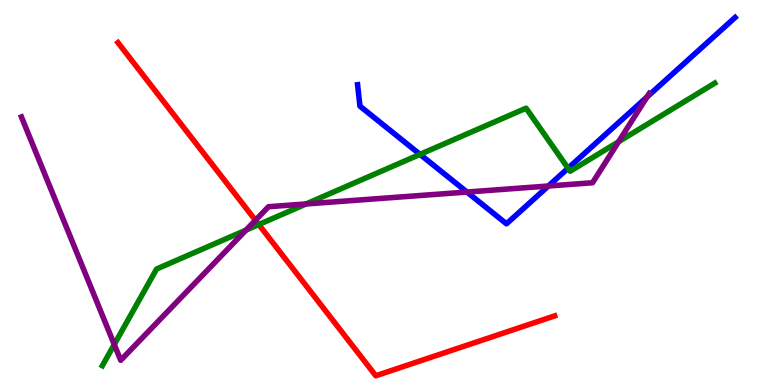[{'lines': ['blue', 'red'], 'intersections': []}, {'lines': ['green', 'red'], 'intersections': [{'x': 3.34, 'y': 4.17}]}, {'lines': ['purple', 'red'], 'intersections': [{'x': 3.3, 'y': 4.28}]}, {'lines': ['blue', 'green'], 'intersections': [{'x': 5.42, 'y': 5.99}, {'x': 7.33, 'y': 5.63}]}, {'lines': ['blue', 'purple'], 'intersections': [{'x': 6.02, 'y': 5.01}, {'x': 7.08, 'y': 5.17}, {'x': 8.35, 'y': 7.48}]}, {'lines': ['green', 'purple'], 'intersections': [{'x': 1.47, 'y': 1.05}, {'x': 3.17, 'y': 4.02}, {'x': 3.95, 'y': 4.7}, {'x': 7.98, 'y': 6.32}]}]